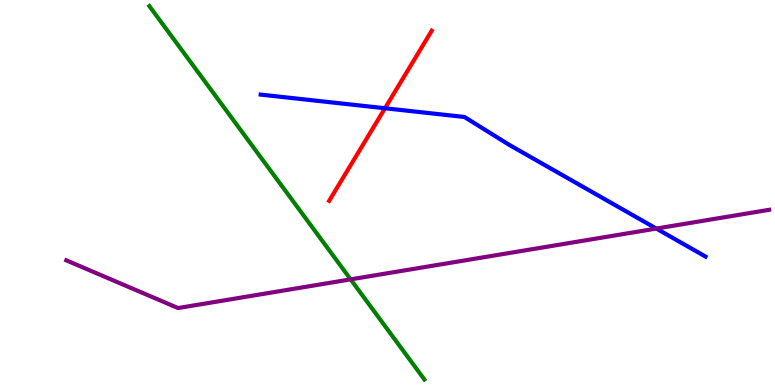[{'lines': ['blue', 'red'], 'intersections': [{'x': 4.97, 'y': 7.19}]}, {'lines': ['green', 'red'], 'intersections': []}, {'lines': ['purple', 'red'], 'intersections': []}, {'lines': ['blue', 'green'], 'intersections': []}, {'lines': ['blue', 'purple'], 'intersections': [{'x': 8.47, 'y': 4.06}]}, {'lines': ['green', 'purple'], 'intersections': [{'x': 4.52, 'y': 2.74}]}]